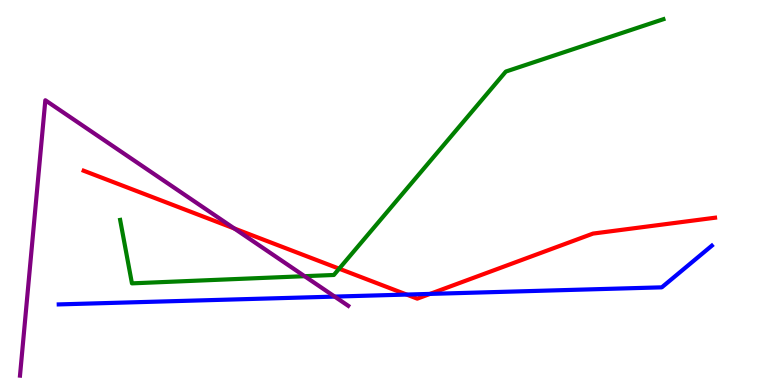[{'lines': ['blue', 'red'], 'intersections': [{'x': 5.25, 'y': 2.35}, {'x': 5.55, 'y': 2.37}]}, {'lines': ['green', 'red'], 'intersections': [{'x': 4.38, 'y': 3.02}]}, {'lines': ['purple', 'red'], 'intersections': [{'x': 3.02, 'y': 4.07}]}, {'lines': ['blue', 'green'], 'intersections': []}, {'lines': ['blue', 'purple'], 'intersections': [{'x': 4.32, 'y': 2.3}]}, {'lines': ['green', 'purple'], 'intersections': [{'x': 3.93, 'y': 2.83}]}]